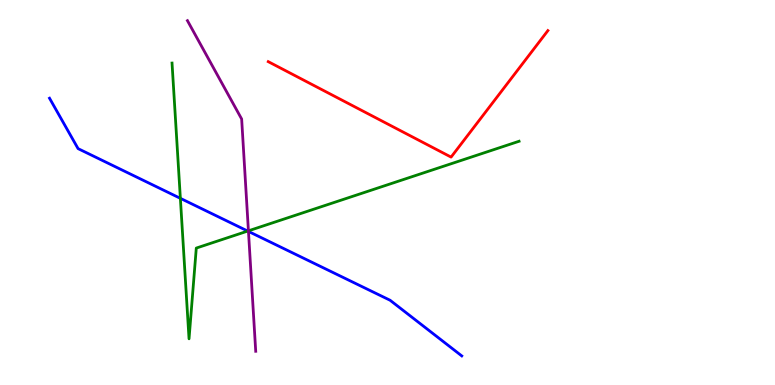[{'lines': ['blue', 'red'], 'intersections': []}, {'lines': ['green', 'red'], 'intersections': []}, {'lines': ['purple', 'red'], 'intersections': []}, {'lines': ['blue', 'green'], 'intersections': [{'x': 2.33, 'y': 4.85}, {'x': 3.2, 'y': 4.0}]}, {'lines': ['blue', 'purple'], 'intersections': [{'x': 3.21, 'y': 3.99}]}, {'lines': ['green', 'purple'], 'intersections': [{'x': 3.21, 'y': 4.0}]}]